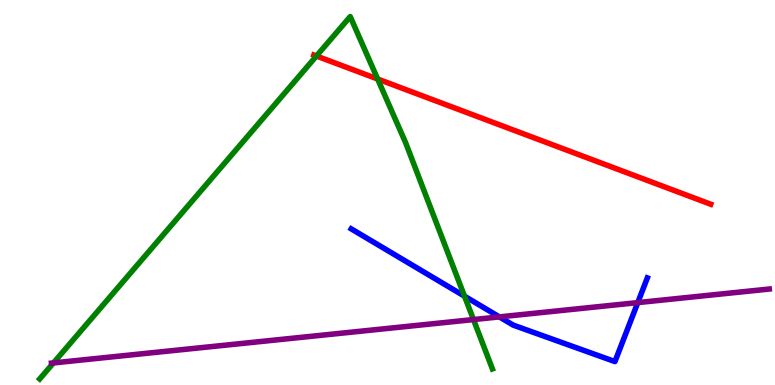[{'lines': ['blue', 'red'], 'intersections': []}, {'lines': ['green', 'red'], 'intersections': [{'x': 4.08, 'y': 8.55}, {'x': 4.87, 'y': 7.95}]}, {'lines': ['purple', 'red'], 'intersections': []}, {'lines': ['blue', 'green'], 'intersections': [{'x': 5.99, 'y': 2.31}]}, {'lines': ['blue', 'purple'], 'intersections': [{'x': 6.44, 'y': 1.77}, {'x': 8.23, 'y': 2.14}]}, {'lines': ['green', 'purple'], 'intersections': [{'x': 0.69, 'y': 0.573}, {'x': 6.11, 'y': 1.7}]}]